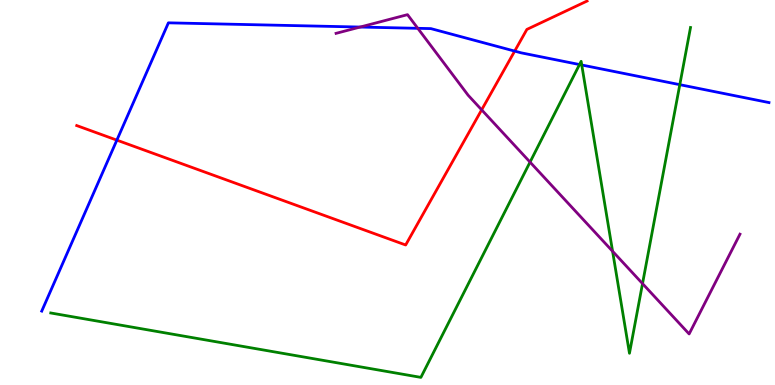[{'lines': ['blue', 'red'], 'intersections': [{'x': 1.51, 'y': 6.36}, {'x': 6.64, 'y': 8.67}]}, {'lines': ['green', 'red'], 'intersections': []}, {'lines': ['purple', 'red'], 'intersections': [{'x': 6.21, 'y': 7.15}]}, {'lines': ['blue', 'green'], 'intersections': [{'x': 7.48, 'y': 8.32}, {'x': 7.51, 'y': 8.31}, {'x': 8.77, 'y': 7.8}]}, {'lines': ['blue', 'purple'], 'intersections': [{'x': 4.65, 'y': 9.3}, {'x': 5.39, 'y': 9.26}]}, {'lines': ['green', 'purple'], 'intersections': [{'x': 6.84, 'y': 5.79}, {'x': 7.9, 'y': 3.47}, {'x': 8.29, 'y': 2.63}]}]